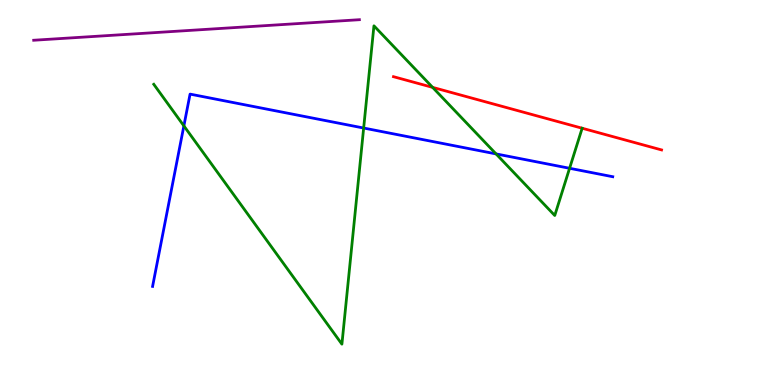[{'lines': ['blue', 'red'], 'intersections': []}, {'lines': ['green', 'red'], 'intersections': [{'x': 5.58, 'y': 7.73}]}, {'lines': ['purple', 'red'], 'intersections': []}, {'lines': ['blue', 'green'], 'intersections': [{'x': 2.37, 'y': 6.73}, {'x': 4.69, 'y': 6.67}, {'x': 6.4, 'y': 6.0}, {'x': 7.35, 'y': 5.63}]}, {'lines': ['blue', 'purple'], 'intersections': []}, {'lines': ['green', 'purple'], 'intersections': []}]